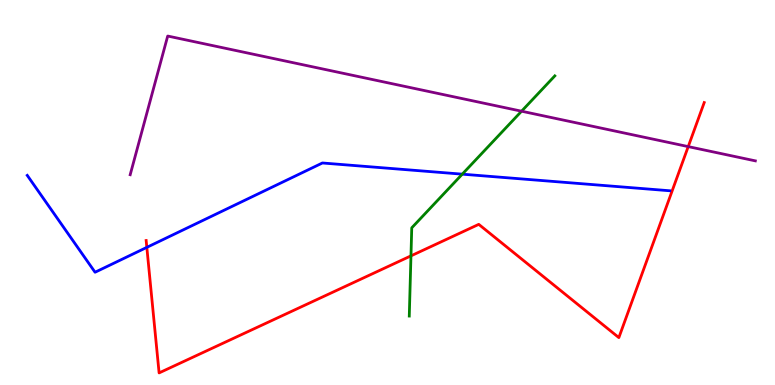[{'lines': ['blue', 'red'], 'intersections': [{'x': 1.89, 'y': 3.57}]}, {'lines': ['green', 'red'], 'intersections': [{'x': 5.3, 'y': 3.35}]}, {'lines': ['purple', 'red'], 'intersections': [{'x': 8.88, 'y': 6.19}]}, {'lines': ['blue', 'green'], 'intersections': [{'x': 5.96, 'y': 5.48}]}, {'lines': ['blue', 'purple'], 'intersections': []}, {'lines': ['green', 'purple'], 'intersections': [{'x': 6.73, 'y': 7.11}]}]